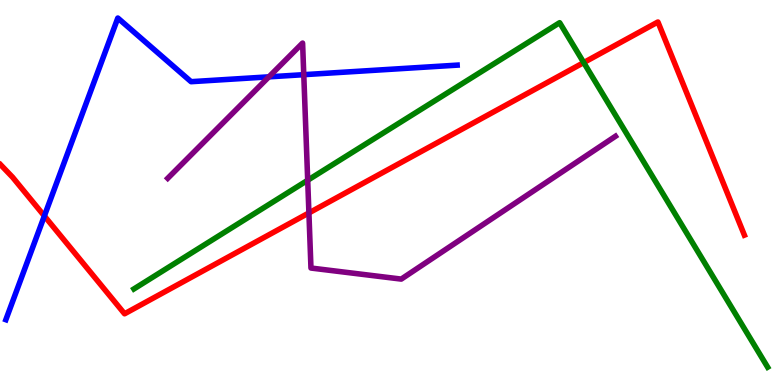[{'lines': ['blue', 'red'], 'intersections': [{'x': 0.572, 'y': 4.39}]}, {'lines': ['green', 'red'], 'intersections': [{'x': 7.53, 'y': 8.37}]}, {'lines': ['purple', 'red'], 'intersections': [{'x': 3.99, 'y': 4.47}]}, {'lines': ['blue', 'green'], 'intersections': []}, {'lines': ['blue', 'purple'], 'intersections': [{'x': 3.47, 'y': 8.0}, {'x': 3.92, 'y': 8.06}]}, {'lines': ['green', 'purple'], 'intersections': [{'x': 3.97, 'y': 5.32}]}]